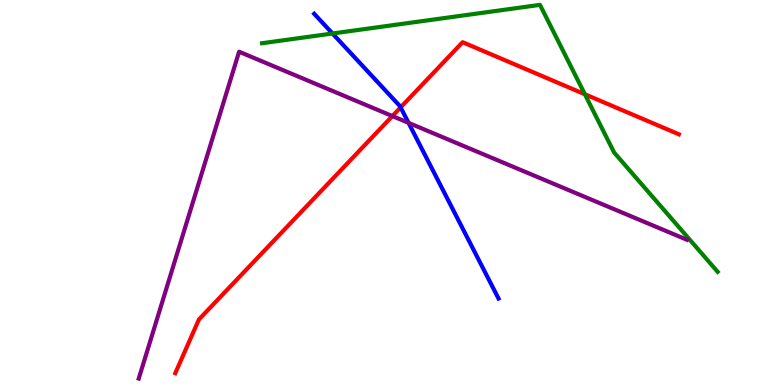[{'lines': ['blue', 'red'], 'intersections': [{'x': 5.17, 'y': 7.21}]}, {'lines': ['green', 'red'], 'intersections': [{'x': 7.55, 'y': 7.55}]}, {'lines': ['purple', 'red'], 'intersections': [{'x': 5.06, 'y': 6.99}]}, {'lines': ['blue', 'green'], 'intersections': [{'x': 4.29, 'y': 9.13}]}, {'lines': ['blue', 'purple'], 'intersections': [{'x': 5.27, 'y': 6.81}]}, {'lines': ['green', 'purple'], 'intersections': []}]